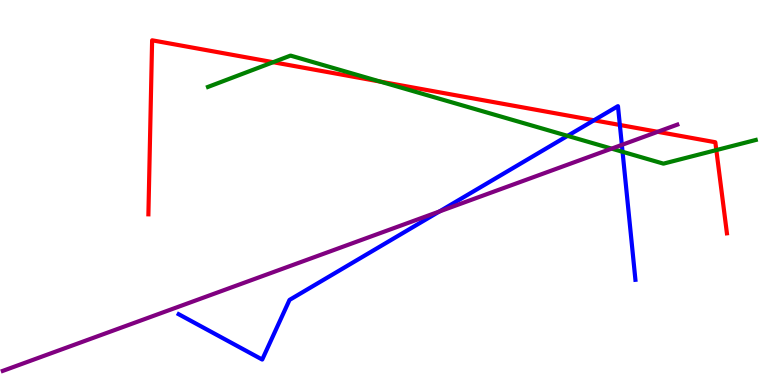[{'lines': ['blue', 'red'], 'intersections': [{'x': 7.66, 'y': 6.88}, {'x': 8.0, 'y': 6.75}]}, {'lines': ['green', 'red'], 'intersections': [{'x': 3.52, 'y': 8.38}, {'x': 4.91, 'y': 7.88}, {'x': 9.24, 'y': 6.1}]}, {'lines': ['purple', 'red'], 'intersections': [{'x': 8.49, 'y': 6.58}]}, {'lines': ['blue', 'green'], 'intersections': [{'x': 7.32, 'y': 6.47}, {'x': 8.03, 'y': 6.06}]}, {'lines': ['blue', 'purple'], 'intersections': [{'x': 5.67, 'y': 4.51}, {'x': 8.02, 'y': 6.24}]}, {'lines': ['green', 'purple'], 'intersections': [{'x': 7.89, 'y': 6.14}]}]